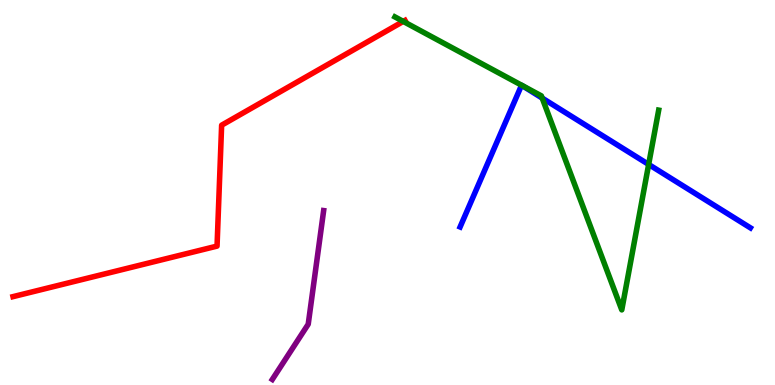[{'lines': ['blue', 'red'], 'intersections': []}, {'lines': ['green', 'red'], 'intersections': [{'x': 5.2, 'y': 9.44}]}, {'lines': ['purple', 'red'], 'intersections': []}, {'lines': ['blue', 'green'], 'intersections': [{'x': 7.0, 'y': 7.45}, {'x': 8.37, 'y': 5.73}]}, {'lines': ['blue', 'purple'], 'intersections': []}, {'lines': ['green', 'purple'], 'intersections': []}]